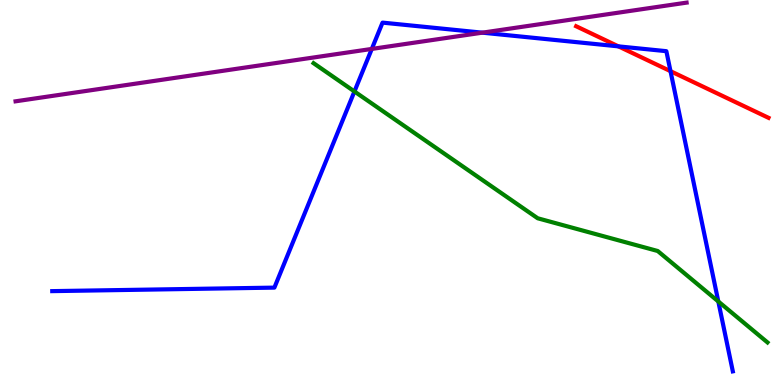[{'lines': ['blue', 'red'], 'intersections': [{'x': 7.98, 'y': 8.8}, {'x': 8.65, 'y': 8.15}]}, {'lines': ['green', 'red'], 'intersections': []}, {'lines': ['purple', 'red'], 'intersections': []}, {'lines': ['blue', 'green'], 'intersections': [{'x': 4.57, 'y': 7.62}, {'x': 9.27, 'y': 2.17}]}, {'lines': ['blue', 'purple'], 'intersections': [{'x': 4.8, 'y': 8.73}, {'x': 6.22, 'y': 9.15}]}, {'lines': ['green', 'purple'], 'intersections': []}]